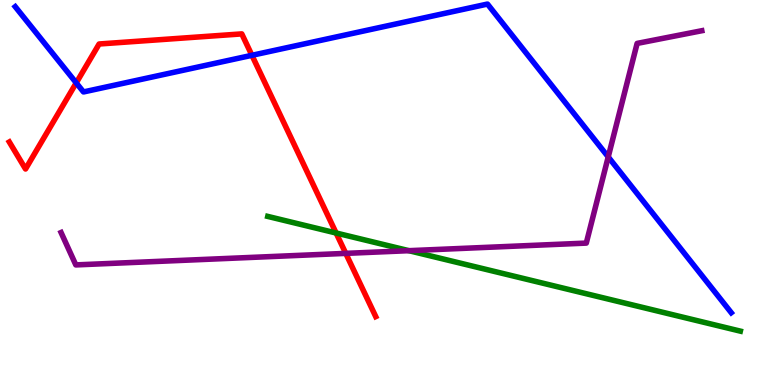[{'lines': ['blue', 'red'], 'intersections': [{'x': 0.984, 'y': 7.85}, {'x': 3.25, 'y': 8.56}]}, {'lines': ['green', 'red'], 'intersections': [{'x': 4.34, 'y': 3.95}]}, {'lines': ['purple', 'red'], 'intersections': [{'x': 4.46, 'y': 3.42}]}, {'lines': ['blue', 'green'], 'intersections': []}, {'lines': ['blue', 'purple'], 'intersections': [{'x': 7.85, 'y': 5.92}]}, {'lines': ['green', 'purple'], 'intersections': [{'x': 5.28, 'y': 3.49}]}]